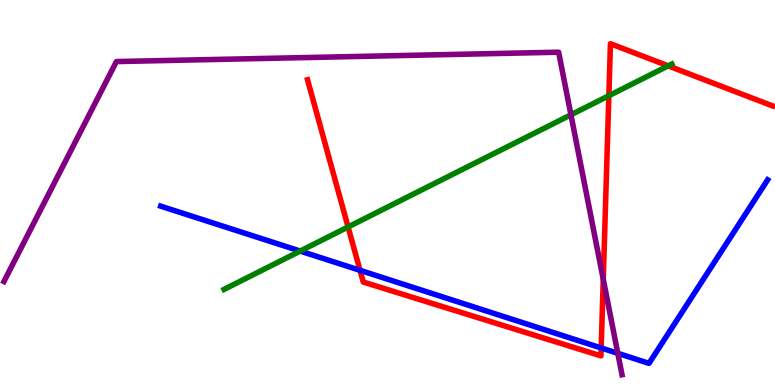[{'lines': ['blue', 'red'], 'intersections': [{'x': 4.65, 'y': 2.98}, {'x': 7.76, 'y': 0.962}]}, {'lines': ['green', 'red'], 'intersections': [{'x': 4.49, 'y': 4.11}, {'x': 7.86, 'y': 7.51}, {'x': 8.62, 'y': 8.29}]}, {'lines': ['purple', 'red'], 'intersections': [{'x': 7.78, 'y': 2.75}]}, {'lines': ['blue', 'green'], 'intersections': [{'x': 3.87, 'y': 3.48}]}, {'lines': ['blue', 'purple'], 'intersections': [{'x': 7.97, 'y': 0.823}]}, {'lines': ['green', 'purple'], 'intersections': [{'x': 7.37, 'y': 7.02}]}]